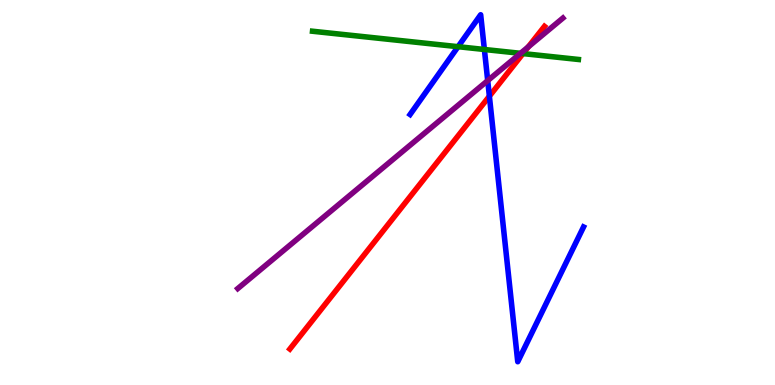[{'lines': ['blue', 'red'], 'intersections': [{'x': 6.31, 'y': 7.5}]}, {'lines': ['green', 'red'], 'intersections': [{'x': 6.75, 'y': 8.61}]}, {'lines': ['purple', 'red'], 'intersections': [{'x': 6.82, 'y': 8.78}]}, {'lines': ['blue', 'green'], 'intersections': [{'x': 5.91, 'y': 8.79}, {'x': 6.25, 'y': 8.71}]}, {'lines': ['blue', 'purple'], 'intersections': [{'x': 6.29, 'y': 7.91}]}, {'lines': ['green', 'purple'], 'intersections': [{'x': 6.72, 'y': 8.62}]}]